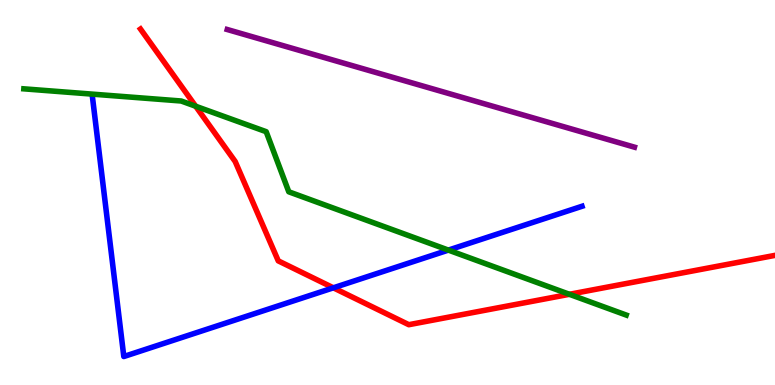[{'lines': ['blue', 'red'], 'intersections': [{'x': 4.3, 'y': 2.52}]}, {'lines': ['green', 'red'], 'intersections': [{'x': 2.52, 'y': 7.24}, {'x': 7.35, 'y': 2.36}]}, {'lines': ['purple', 'red'], 'intersections': []}, {'lines': ['blue', 'green'], 'intersections': [{'x': 5.79, 'y': 3.5}]}, {'lines': ['blue', 'purple'], 'intersections': []}, {'lines': ['green', 'purple'], 'intersections': []}]